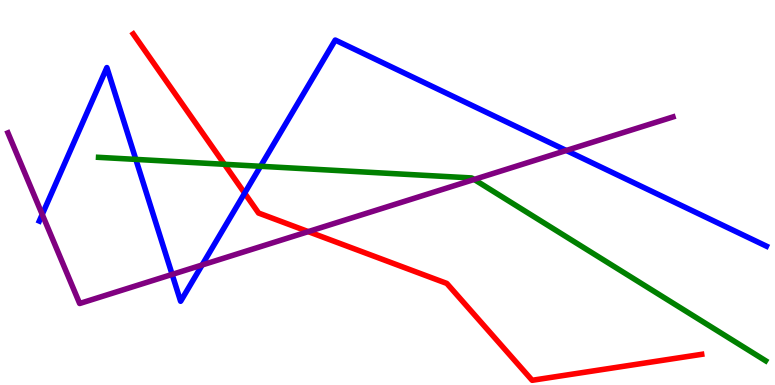[{'lines': ['blue', 'red'], 'intersections': [{'x': 3.16, 'y': 4.98}]}, {'lines': ['green', 'red'], 'intersections': [{'x': 2.9, 'y': 5.73}]}, {'lines': ['purple', 'red'], 'intersections': [{'x': 3.98, 'y': 3.98}]}, {'lines': ['blue', 'green'], 'intersections': [{'x': 1.75, 'y': 5.86}, {'x': 3.36, 'y': 5.68}]}, {'lines': ['blue', 'purple'], 'intersections': [{'x': 0.545, 'y': 4.43}, {'x': 2.22, 'y': 2.87}, {'x': 2.61, 'y': 3.12}, {'x': 7.31, 'y': 6.09}]}, {'lines': ['green', 'purple'], 'intersections': [{'x': 6.12, 'y': 5.34}]}]